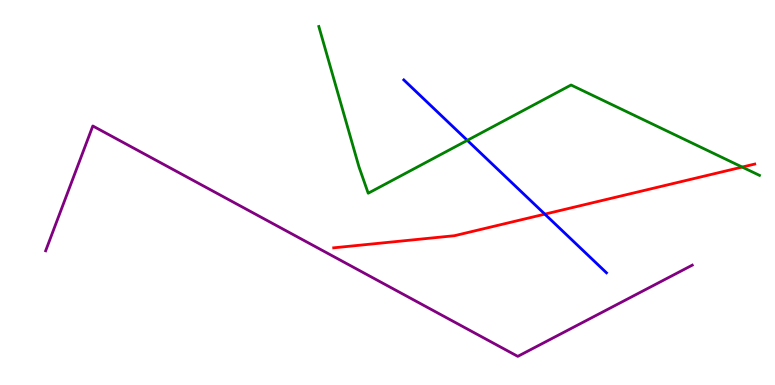[{'lines': ['blue', 'red'], 'intersections': [{'x': 7.03, 'y': 4.44}]}, {'lines': ['green', 'red'], 'intersections': [{'x': 9.58, 'y': 5.66}]}, {'lines': ['purple', 'red'], 'intersections': []}, {'lines': ['blue', 'green'], 'intersections': [{'x': 6.03, 'y': 6.35}]}, {'lines': ['blue', 'purple'], 'intersections': []}, {'lines': ['green', 'purple'], 'intersections': []}]